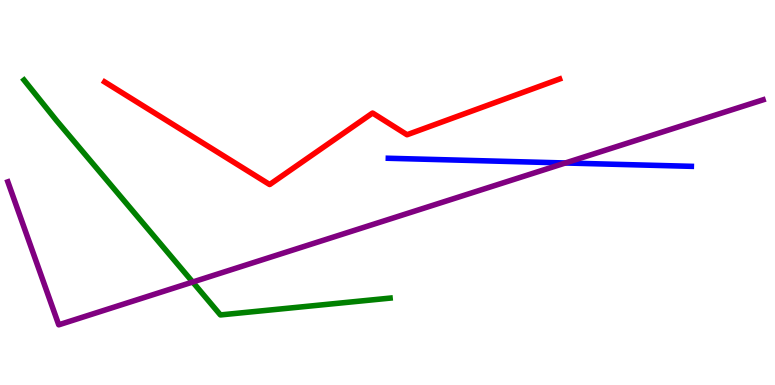[{'lines': ['blue', 'red'], 'intersections': []}, {'lines': ['green', 'red'], 'intersections': []}, {'lines': ['purple', 'red'], 'intersections': []}, {'lines': ['blue', 'green'], 'intersections': []}, {'lines': ['blue', 'purple'], 'intersections': [{'x': 7.3, 'y': 5.77}]}, {'lines': ['green', 'purple'], 'intersections': [{'x': 2.49, 'y': 2.67}]}]